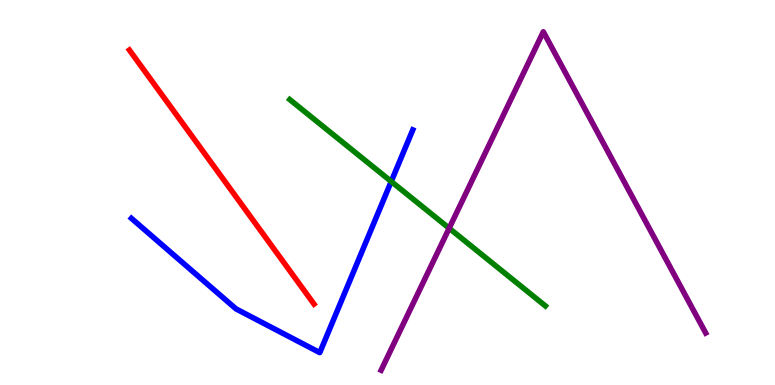[{'lines': ['blue', 'red'], 'intersections': []}, {'lines': ['green', 'red'], 'intersections': []}, {'lines': ['purple', 'red'], 'intersections': []}, {'lines': ['blue', 'green'], 'intersections': [{'x': 5.05, 'y': 5.29}]}, {'lines': ['blue', 'purple'], 'intersections': []}, {'lines': ['green', 'purple'], 'intersections': [{'x': 5.8, 'y': 4.07}]}]